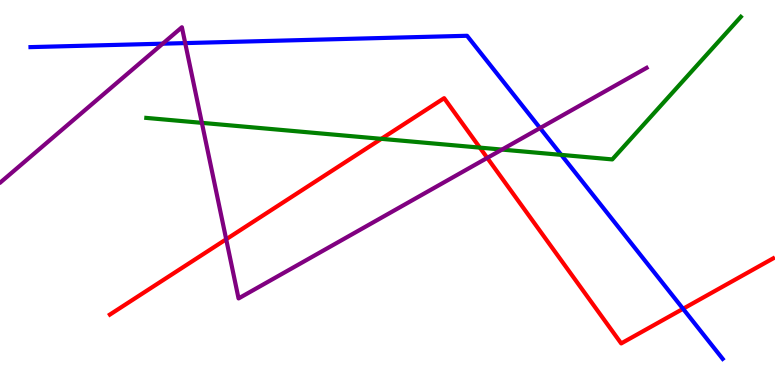[{'lines': ['blue', 'red'], 'intersections': [{'x': 8.81, 'y': 1.98}]}, {'lines': ['green', 'red'], 'intersections': [{'x': 4.92, 'y': 6.39}, {'x': 6.19, 'y': 6.17}]}, {'lines': ['purple', 'red'], 'intersections': [{'x': 2.92, 'y': 3.78}, {'x': 6.29, 'y': 5.9}]}, {'lines': ['blue', 'green'], 'intersections': [{'x': 7.24, 'y': 5.98}]}, {'lines': ['blue', 'purple'], 'intersections': [{'x': 2.1, 'y': 8.87}, {'x': 2.39, 'y': 8.88}, {'x': 6.97, 'y': 6.67}]}, {'lines': ['green', 'purple'], 'intersections': [{'x': 2.6, 'y': 6.81}, {'x': 6.48, 'y': 6.11}]}]